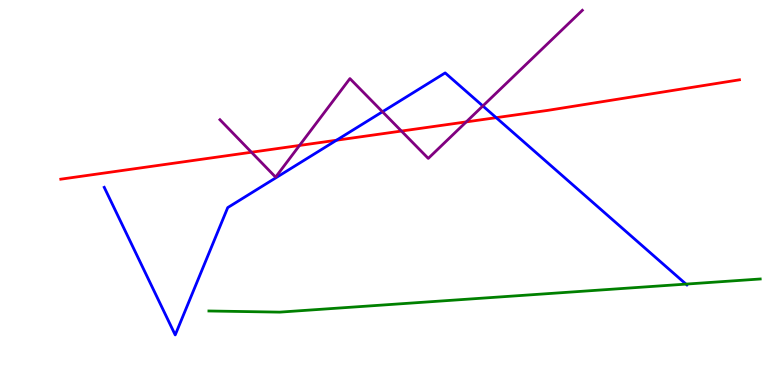[{'lines': ['blue', 'red'], 'intersections': [{'x': 4.34, 'y': 6.36}, {'x': 6.4, 'y': 6.94}]}, {'lines': ['green', 'red'], 'intersections': []}, {'lines': ['purple', 'red'], 'intersections': [{'x': 3.24, 'y': 6.05}, {'x': 3.86, 'y': 6.22}, {'x': 5.18, 'y': 6.6}, {'x': 6.02, 'y': 6.83}]}, {'lines': ['blue', 'green'], 'intersections': [{'x': 8.85, 'y': 2.62}]}, {'lines': ['blue', 'purple'], 'intersections': [{'x': 4.94, 'y': 7.1}, {'x': 6.23, 'y': 7.25}]}, {'lines': ['green', 'purple'], 'intersections': []}]